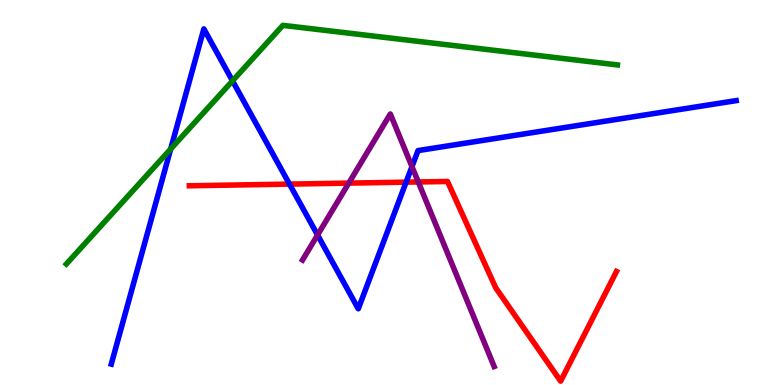[{'lines': ['blue', 'red'], 'intersections': [{'x': 3.74, 'y': 5.22}, {'x': 5.24, 'y': 5.27}]}, {'lines': ['green', 'red'], 'intersections': []}, {'lines': ['purple', 'red'], 'intersections': [{'x': 4.5, 'y': 5.24}, {'x': 5.4, 'y': 5.27}]}, {'lines': ['blue', 'green'], 'intersections': [{'x': 2.2, 'y': 6.13}, {'x': 3.0, 'y': 7.9}]}, {'lines': ['blue', 'purple'], 'intersections': [{'x': 4.1, 'y': 3.9}, {'x': 5.32, 'y': 5.67}]}, {'lines': ['green', 'purple'], 'intersections': []}]